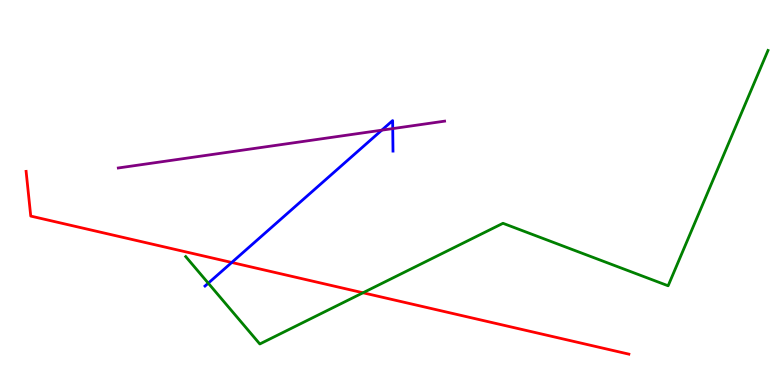[{'lines': ['blue', 'red'], 'intersections': [{'x': 2.99, 'y': 3.18}]}, {'lines': ['green', 'red'], 'intersections': [{'x': 4.68, 'y': 2.4}]}, {'lines': ['purple', 'red'], 'intersections': []}, {'lines': ['blue', 'green'], 'intersections': [{'x': 2.69, 'y': 2.64}]}, {'lines': ['blue', 'purple'], 'intersections': [{'x': 4.93, 'y': 6.62}, {'x': 5.07, 'y': 6.66}]}, {'lines': ['green', 'purple'], 'intersections': []}]